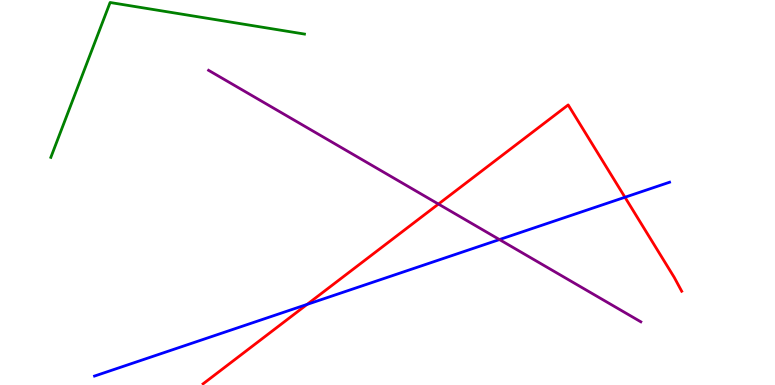[{'lines': ['blue', 'red'], 'intersections': [{'x': 3.96, 'y': 2.09}, {'x': 8.06, 'y': 4.88}]}, {'lines': ['green', 'red'], 'intersections': []}, {'lines': ['purple', 'red'], 'intersections': [{'x': 5.66, 'y': 4.7}]}, {'lines': ['blue', 'green'], 'intersections': []}, {'lines': ['blue', 'purple'], 'intersections': [{'x': 6.44, 'y': 3.78}]}, {'lines': ['green', 'purple'], 'intersections': []}]